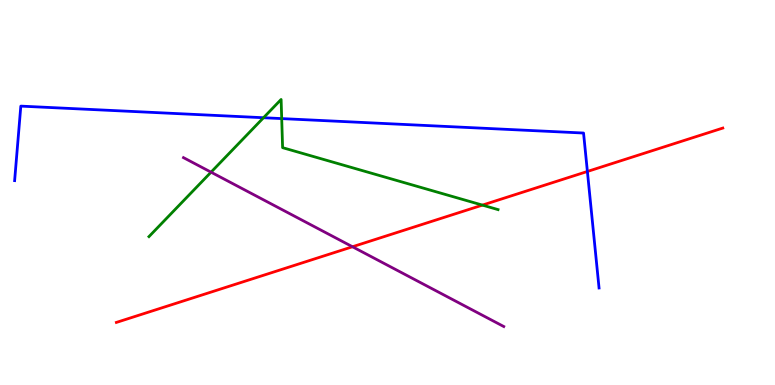[{'lines': ['blue', 'red'], 'intersections': [{'x': 7.58, 'y': 5.55}]}, {'lines': ['green', 'red'], 'intersections': [{'x': 6.22, 'y': 4.67}]}, {'lines': ['purple', 'red'], 'intersections': [{'x': 4.55, 'y': 3.59}]}, {'lines': ['blue', 'green'], 'intersections': [{'x': 3.4, 'y': 6.94}, {'x': 3.63, 'y': 6.92}]}, {'lines': ['blue', 'purple'], 'intersections': []}, {'lines': ['green', 'purple'], 'intersections': [{'x': 2.72, 'y': 5.53}]}]